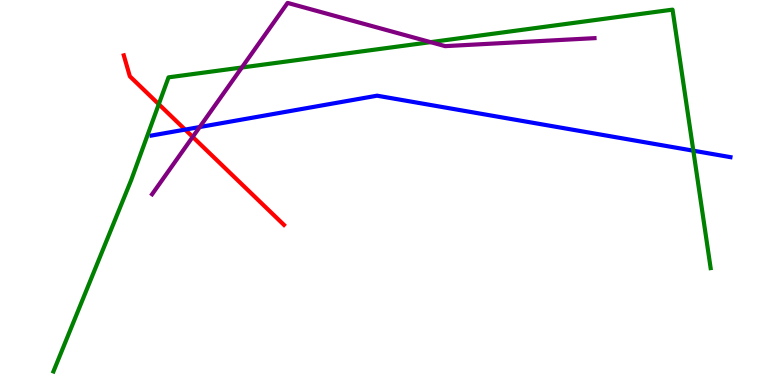[{'lines': ['blue', 'red'], 'intersections': [{'x': 2.39, 'y': 6.63}]}, {'lines': ['green', 'red'], 'intersections': [{'x': 2.05, 'y': 7.29}]}, {'lines': ['purple', 'red'], 'intersections': [{'x': 2.49, 'y': 6.44}]}, {'lines': ['blue', 'green'], 'intersections': [{'x': 8.95, 'y': 6.09}]}, {'lines': ['blue', 'purple'], 'intersections': [{'x': 2.58, 'y': 6.7}]}, {'lines': ['green', 'purple'], 'intersections': [{'x': 3.12, 'y': 8.25}, {'x': 5.56, 'y': 8.91}]}]